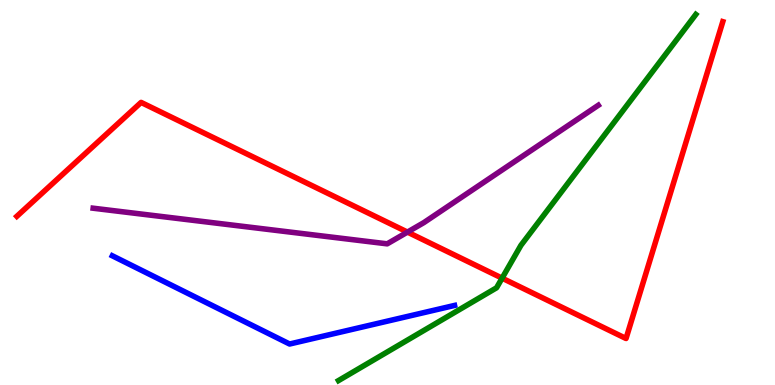[{'lines': ['blue', 'red'], 'intersections': []}, {'lines': ['green', 'red'], 'intersections': [{'x': 6.48, 'y': 2.78}]}, {'lines': ['purple', 'red'], 'intersections': [{'x': 5.26, 'y': 3.97}]}, {'lines': ['blue', 'green'], 'intersections': []}, {'lines': ['blue', 'purple'], 'intersections': []}, {'lines': ['green', 'purple'], 'intersections': []}]